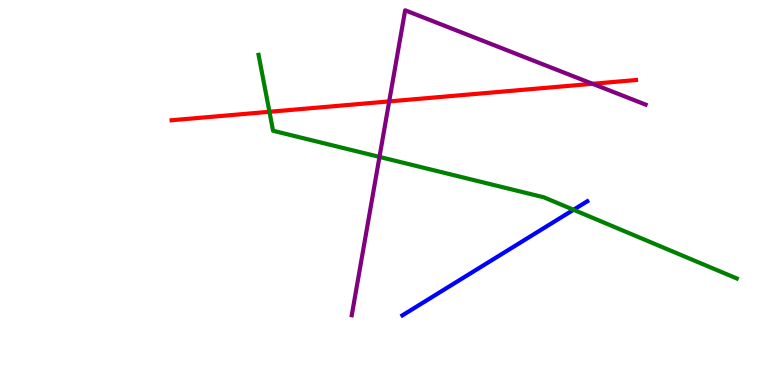[{'lines': ['blue', 'red'], 'intersections': []}, {'lines': ['green', 'red'], 'intersections': [{'x': 3.48, 'y': 7.1}]}, {'lines': ['purple', 'red'], 'intersections': [{'x': 5.02, 'y': 7.37}, {'x': 7.65, 'y': 7.82}]}, {'lines': ['blue', 'green'], 'intersections': [{'x': 7.4, 'y': 4.55}]}, {'lines': ['blue', 'purple'], 'intersections': []}, {'lines': ['green', 'purple'], 'intersections': [{'x': 4.9, 'y': 5.92}]}]